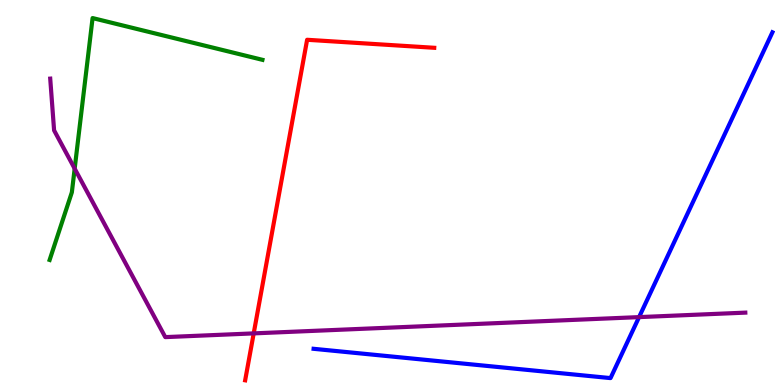[{'lines': ['blue', 'red'], 'intersections': []}, {'lines': ['green', 'red'], 'intersections': []}, {'lines': ['purple', 'red'], 'intersections': [{'x': 3.27, 'y': 1.34}]}, {'lines': ['blue', 'green'], 'intersections': []}, {'lines': ['blue', 'purple'], 'intersections': [{'x': 8.25, 'y': 1.76}]}, {'lines': ['green', 'purple'], 'intersections': [{'x': 0.964, 'y': 5.62}]}]